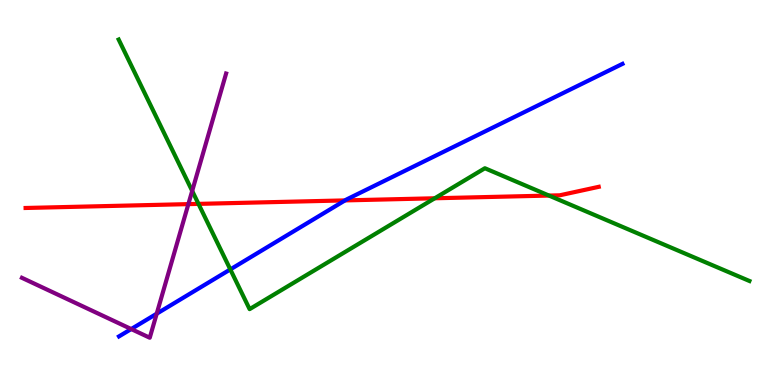[{'lines': ['blue', 'red'], 'intersections': [{'x': 4.45, 'y': 4.79}]}, {'lines': ['green', 'red'], 'intersections': [{'x': 2.56, 'y': 4.7}, {'x': 5.61, 'y': 4.85}, {'x': 7.08, 'y': 4.92}]}, {'lines': ['purple', 'red'], 'intersections': [{'x': 2.43, 'y': 4.7}]}, {'lines': ['blue', 'green'], 'intersections': [{'x': 2.97, 'y': 3.0}]}, {'lines': ['blue', 'purple'], 'intersections': [{'x': 1.69, 'y': 1.45}, {'x': 2.02, 'y': 1.85}]}, {'lines': ['green', 'purple'], 'intersections': [{'x': 2.48, 'y': 5.04}]}]